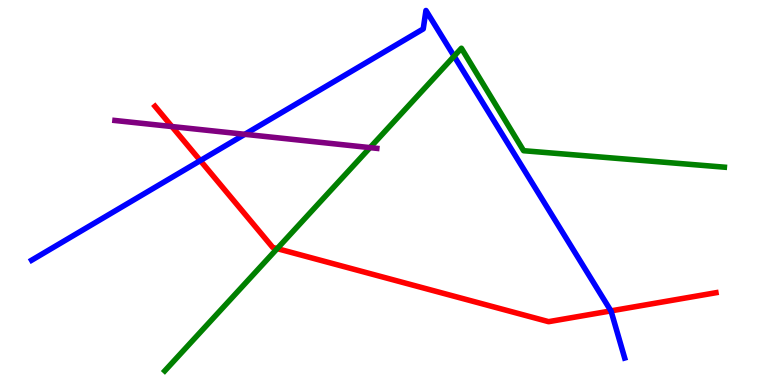[{'lines': ['blue', 'red'], 'intersections': [{'x': 2.58, 'y': 5.83}, {'x': 7.88, 'y': 1.92}]}, {'lines': ['green', 'red'], 'intersections': [{'x': 3.58, 'y': 3.54}]}, {'lines': ['purple', 'red'], 'intersections': [{'x': 2.22, 'y': 6.71}]}, {'lines': ['blue', 'green'], 'intersections': [{'x': 5.86, 'y': 8.54}]}, {'lines': ['blue', 'purple'], 'intersections': [{'x': 3.16, 'y': 6.51}]}, {'lines': ['green', 'purple'], 'intersections': [{'x': 4.77, 'y': 6.17}]}]